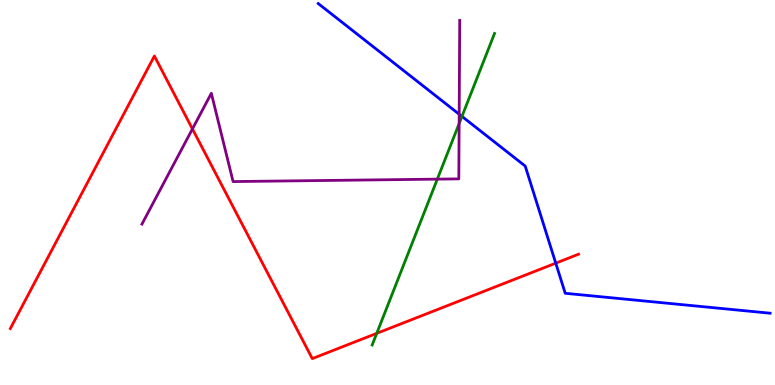[{'lines': ['blue', 'red'], 'intersections': [{'x': 7.17, 'y': 3.16}]}, {'lines': ['green', 'red'], 'intersections': [{'x': 4.86, 'y': 1.34}]}, {'lines': ['purple', 'red'], 'intersections': [{'x': 2.48, 'y': 6.65}]}, {'lines': ['blue', 'green'], 'intersections': [{'x': 5.96, 'y': 6.98}]}, {'lines': ['blue', 'purple'], 'intersections': [{'x': 5.92, 'y': 7.03}]}, {'lines': ['green', 'purple'], 'intersections': [{'x': 5.64, 'y': 5.35}, {'x': 5.92, 'y': 6.79}]}]